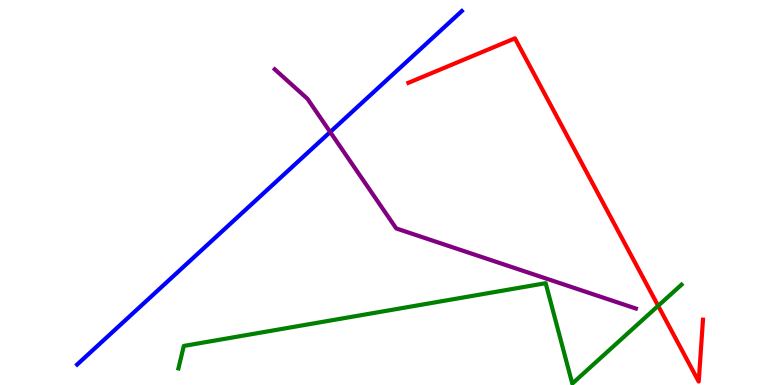[{'lines': ['blue', 'red'], 'intersections': []}, {'lines': ['green', 'red'], 'intersections': [{'x': 8.49, 'y': 2.06}]}, {'lines': ['purple', 'red'], 'intersections': []}, {'lines': ['blue', 'green'], 'intersections': []}, {'lines': ['blue', 'purple'], 'intersections': [{'x': 4.26, 'y': 6.57}]}, {'lines': ['green', 'purple'], 'intersections': []}]